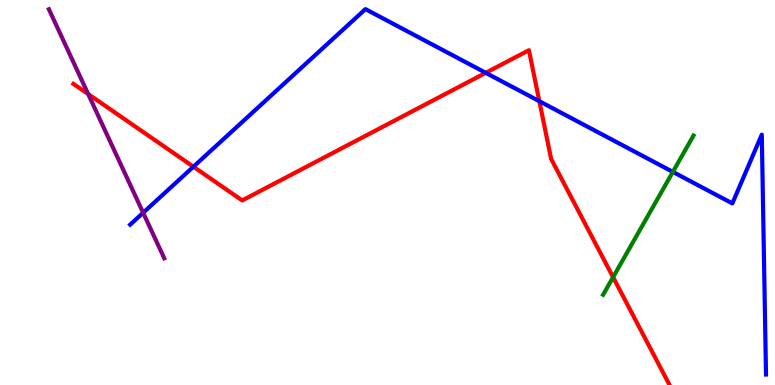[{'lines': ['blue', 'red'], 'intersections': [{'x': 2.5, 'y': 5.67}, {'x': 6.27, 'y': 8.11}, {'x': 6.96, 'y': 7.37}]}, {'lines': ['green', 'red'], 'intersections': [{'x': 7.91, 'y': 2.8}]}, {'lines': ['purple', 'red'], 'intersections': [{'x': 1.14, 'y': 7.56}]}, {'lines': ['blue', 'green'], 'intersections': [{'x': 8.68, 'y': 5.53}]}, {'lines': ['blue', 'purple'], 'intersections': [{'x': 1.85, 'y': 4.47}]}, {'lines': ['green', 'purple'], 'intersections': []}]